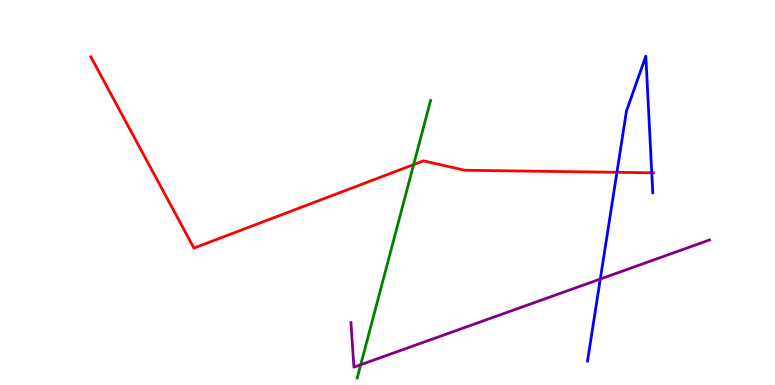[{'lines': ['blue', 'red'], 'intersections': [{'x': 7.96, 'y': 5.52}, {'x': 8.41, 'y': 5.51}]}, {'lines': ['green', 'red'], 'intersections': [{'x': 5.34, 'y': 5.72}]}, {'lines': ['purple', 'red'], 'intersections': []}, {'lines': ['blue', 'green'], 'intersections': []}, {'lines': ['blue', 'purple'], 'intersections': [{'x': 7.75, 'y': 2.75}]}, {'lines': ['green', 'purple'], 'intersections': [{'x': 4.65, 'y': 0.527}]}]